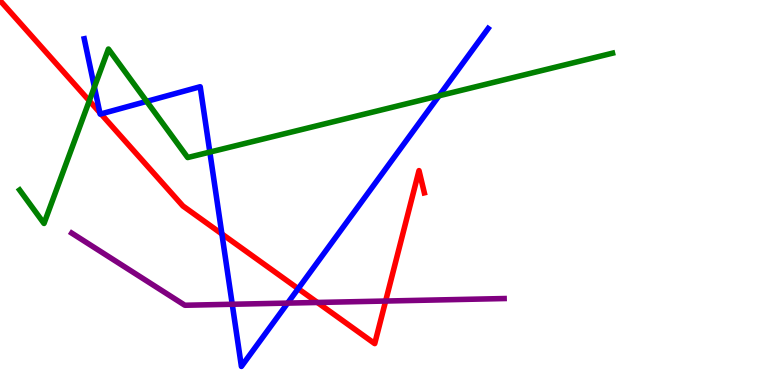[{'lines': ['blue', 'red'], 'intersections': [{'x': 1.29, 'y': 7.08}, {'x': 1.3, 'y': 7.04}, {'x': 2.86, 'y': 3.92}, {'x': 3.85, 'y': 2.5}]}, {'lines': ['green', 'red'], 'intersections': [{'x': 1.15, 'y': 7.38}]}, {'lines': ['purple', 'red'], 'intersections': [{'x': 4.1, 'y': 2.14}, {'x': 4.98, 'y': 2.18}]}, {'lines': ['blue', 'green'], 'intersections': [{'x': 1.22, 'y': 7.74}, {'x': 1.89, 'y': 7.37}, {'x': 2.71, 'y': 6.05}, {'x': 5.66, 'y': 7.51}]}, {'lines': ['blue', 'purple'], 'intersections': [{'x': 3.0, 'y': 2.1}, {'x': 3.71, 'y': 2.13}]}, {'lines': ['green', 'purple'], 'intersections': []}]